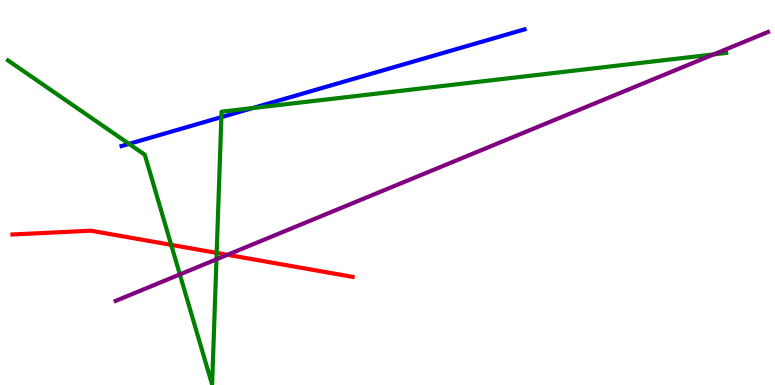[{'lines': ['blue', 'red'], 'intersections': []}, {'lines': ['green', 'red'], 'intersections': [{'x': 2.21, 'y': 3.64}, {'x': 2.8, 'y': 3.43}]}, {'lines': ['purple', 'red'], 'intersections': [{'x': 2.94, 'y': 3.38}]}, {'lines': ['blue', 'green'], 'intersections': [{'x': 1.67, 'y': 6.26}, {'x': 2.86, 'y': 6.96}, {'x': 3.26, 'y': 7.19}]}, {'lines': ['blue', 'purple'], 'intersections': []}, {'lines': ['green', 'purple'], 'intersections': [{'x': 2.32, 'y': 2.87}, {'x': 2.79, 'y': 3.26}, {'x': 9.21, 'y': 8.59}]}]